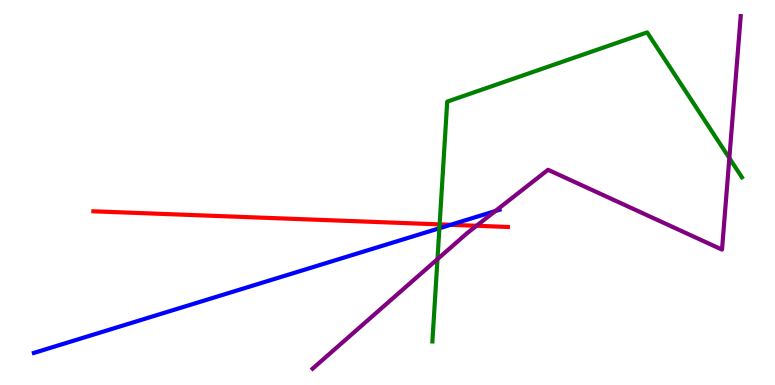[{'lines': ['blue', 'red'], 'intersections': [{'x': 5.81, 'y': 4.16}]}, {'lines': ['green', 'red'], 'intersections': [{'x': 5.67, 'y': 4.17}]}, {'lines': ['purple', 'red'], 'intersections': [{'x': 6.15, 'y': 4.14}]}, {'lines': ['blue', 'green'], 'intersections': [{'x': 5.67, 'y': 4.07}]}, {'lines': ['blue', 'purple'], 'intersections': [{'x': 6.39, 'y': 4.52}]}, {'lines': ['green', 'purple'], 'intersections': [{'x': 5.64, 'y': 3.27}, {'x': 9.41, 'y': 5.89}]}]